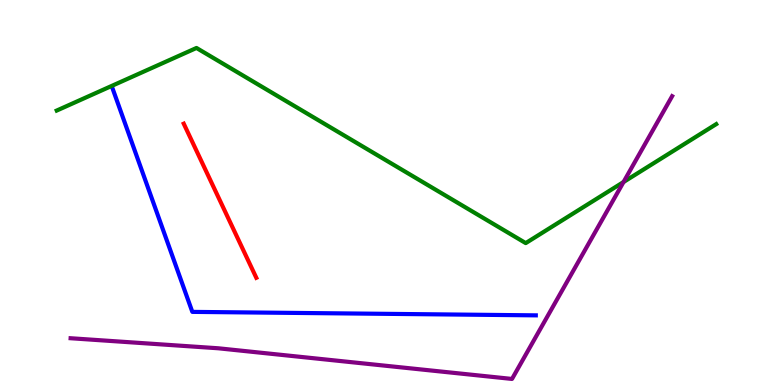[{'lines': ['blue', 'red'], 'intersections': []}, {'lines': ['green', 'red'], 'intersections': []}, {'lines': ['purple', 'red'], 'intersections': []}, {'lines': ['blue', 'green'], 'intersections': []}, {'lines': ['blue', 'purple'], 'intersections': []}, {'lines': ['green', 'purple'], 'intersections': [{'x': 8.05, 'y': 5.27}]}]